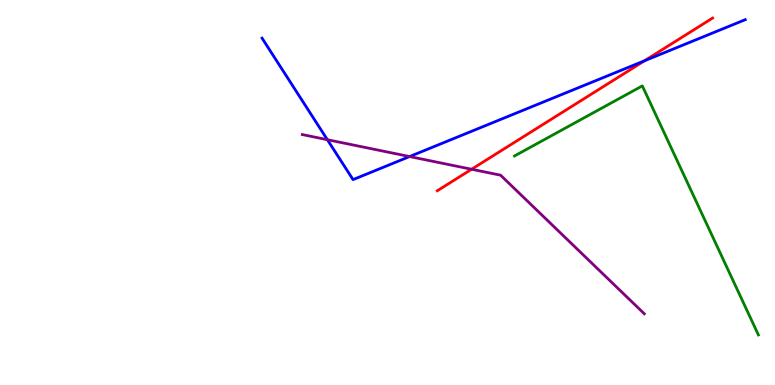[{'lines': ['blue', 'red'], 'intersections': [{'x': 8.32, 'y': 8.42}]}, {'lines': ['green', 'red'], 'intersections': []}, {'lines': ['purple', 'red'], 'intersections': [{'x': 6.08, 'y': 5.6}]}, {'lines': ['blue', 'green'], 'intersections': []}, {'lines': ['blue', 'purple'], 'intersections': [{'x': 4.22, 'y': 6.37}, {'x': 5.29, 'y': 5.93}]}, {'lines': ['green', 'purple'], 'intersections': []}]